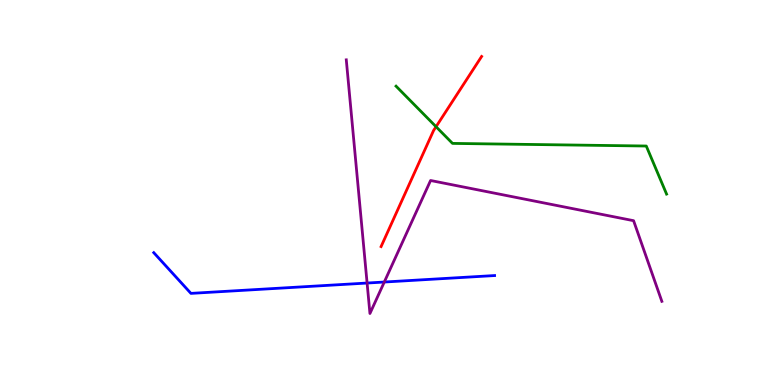[{'lines': ['blue', 'red'], 'intersections': []}, {'lines': ['green', 'red'], 'intersections': [{'x': 5.63, 'y': 6.71}]}, {'lines': ['purple', 'red'], 'intersections': []}, {'lines': ['blue', 'green'], 'intersections': []}, {'lines': ['blue', 'purple'], 'intersections': [{'x': 4.74, 'y': 2.65}, {'x': 4.96, 'y': 2.67}]}, {'lines': ['green', 'purple'], 'intersections': []}]